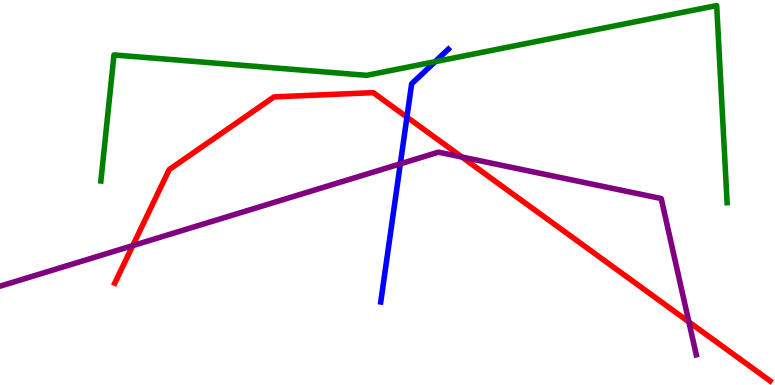[{'lines': ['blue', 'red'], 'intersections': [{'x': 5.25, 'y': 6.96}]}, {'lines': ['green', 'red'], 'intersections': []}, {'lines': ['purple', 'red'], 'intersections': [{'x': 1.71, 'y': 3.62}, {'x': 5.96, 'y': 5.92}, {'x': 8.89, 'y': 1.64}]}, {'lines': ['blue', 'green'], 'intersections': [{'x': 5.61, 'y': 8.4}]}, {'lines': ['blue', 'purple'], 'intersections': [{'x': 5.17, 'y': 5.74}]}, {'lines': ['green', 'purple'], 'intersections': []}]